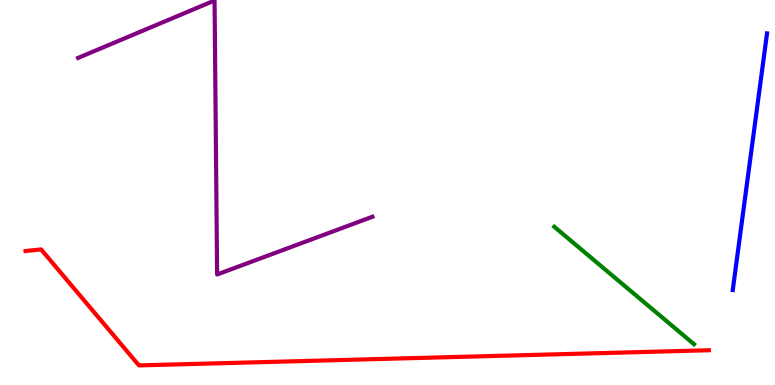[{'lines': ['blue', 'red'], 'intersections': []}, {'lines': ['green', 'red'], 'intersections': []}, {'lines': ['purple', 'red'], 'intersections': []}, {'lines': ['blue', 'green'], 'intersections': []}, {'lines': ['blue', 'purple'], 'intersections': []}, {'lines': ['green', 'purple'], 'intersections': []}]